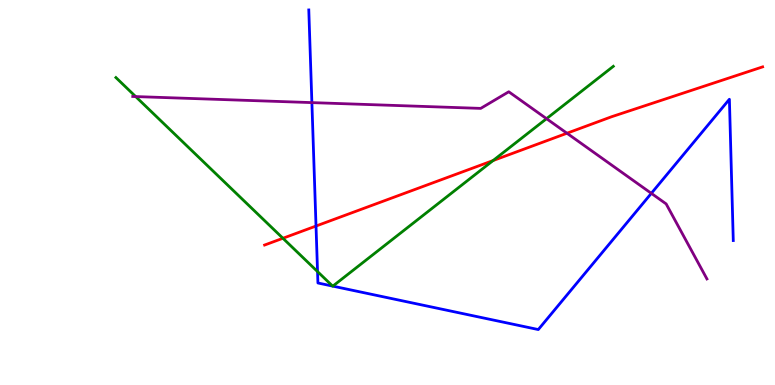[{'lines': ['blue', 'red'], 'intersections': [{'x': 4.08, 'y': 4.13}]}, {'lines': ['green', 'red'], 'intersections': [{'x': 3.65, 'y': 3.81}, {'x': 6.36, 'y': 5.83}]}, {'lines': ['purple', 'red'], 'intersections': [{'x': 7.32, 'y': 6.54}]}, {'lines': ['blue', 'green'], 'intersections': [{'x': 4.1, 'y': 2.95}, {'x': 4.29, 'y': 2.57}, {'x': 4.29, 'y': 2.57}]}, {'lines': ['blue', 'purple'], 'intersections': [{'x': 4.02, 'y': 7.33}, {'x': 8.4, 'y': 4.98}]}, {'lines': ['green', 'purple'], 'intersections': [{'x': 1.75, 'y': 7.49}, {'x': 7.05, 'y': 6.92}]}]